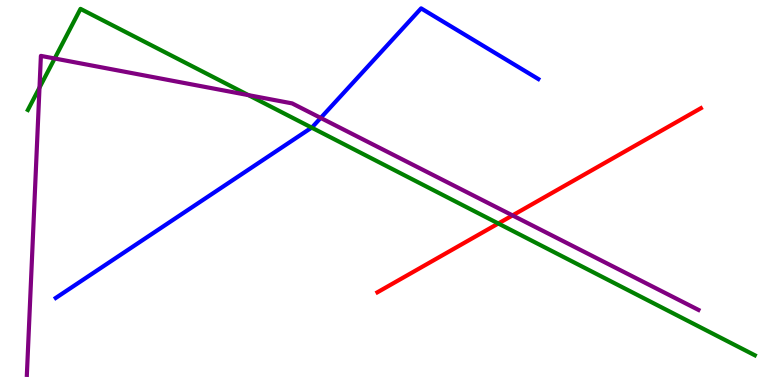[{'lines': ['blue', 'red'], 'intersections': []}, {'lines': ['green', 'red'], 'intersections': [{'x': 6.43, 'y': 4.19}]}, {'lines': ['purple', 'red'], 'intersections': [{'x': 6.61, 'y': 4.41}]}, {'lines': ['blue', 'green'], 'intersections': [{'x': 4.02, 'y': 6.69}]}, {'lines': ['blue', 'purple'], 'intersections': [{'x': 4.14, 'y': 6.94}]}, {'lines': ['green', 'purple'], 'intersections': [{'x': 0.51, 'y': 7.72}, {'x': 0.705, 'y': 8.48}, {'x': 3.21, 'y': 7.53}]}]